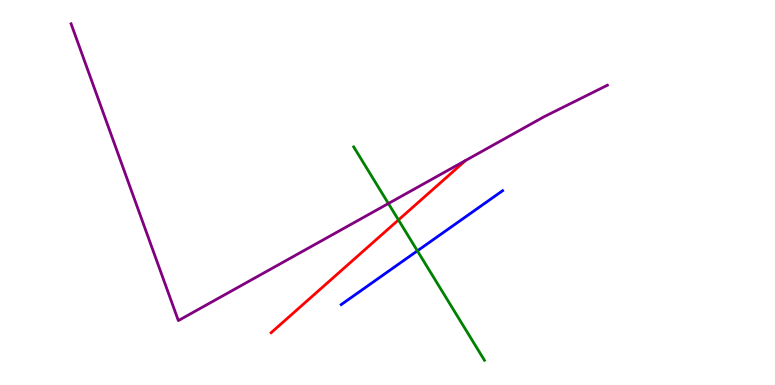[{'lines': ['blue', 'red'], 'intersections': []}, {'lines': ['green', 'red'], 'intersections': [{'x': 5.14, 'y': 4.29}]}, {'lines': ['purple', 'red'], 'intersections': []}, {'lines': ['blue', 'green'], 'intersections': [{'x': 5.39, 'y': 3.48}]}, {'lines': ['blue', 'purple'], 'intersections': []}, {'lines': ['green', 'purple'], 'intersections': [{'x': 5.01, 'y': 4.71}]}]